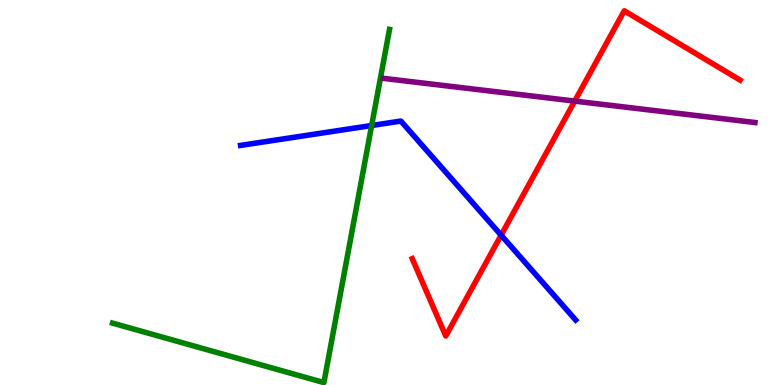[{'lines': ['blue', 'red'], 'intersections': [{'x': 6.47, 'y': 3.89}]}, {'lines': ['green', 'red'], 'intersections': []}, {'lines': ['purple', 'red'], 'intersections': [{'x': 7.42, 'y': 7.37}]}, {'lines': ['blue', 'green'], 'intersections': [{'x': 4.8, 'y': 6.74}]}, {'lines': ['blue', 'purple'], 'intersections': []}, {'lines': ['green', 'purple'], 'intersections': []}]